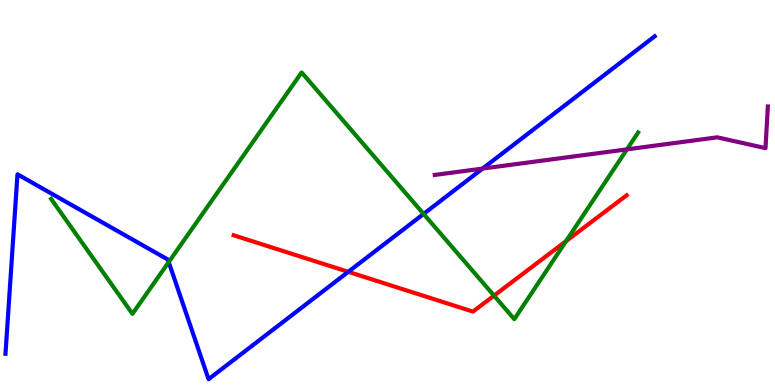[{'lines': ['blue', 'red'], 'intersections': [{'x': 4.49, 'y': 2.94}]}, {'lines': ['green', 'red'], 'intersections': [{'x': 6.37, 'y': 2.32}, {'x': 7.3, 'y': 3.74}]}, {'lines': ['purple', 'red'], 'intersections': []}, {'lines': ['blue', 'green'], 'intersections': [{'x': 2.18, 'y': 3.19}, {'x': 5.47, 'y': 4.44}]}, {'lines': ['blue', 'purple'], 'intersections': [{'x': 6.23, 'y': 5.62}]}, {'lines': ['green', 'purple'], 'intersections': [{'x': 8.09, 'y': 6.12}]}]